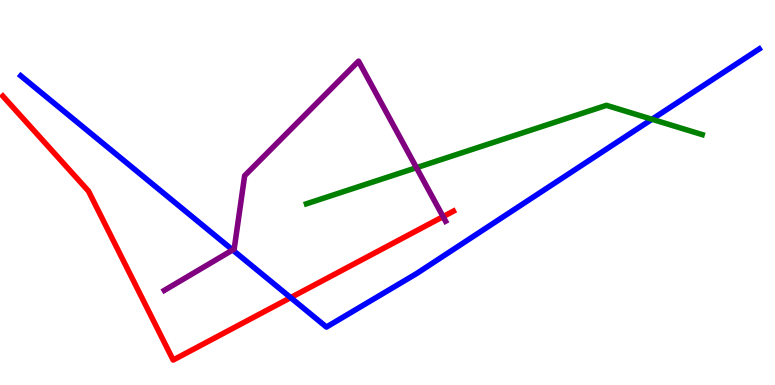[{'lines': ['blue', 'red'], 'intersections': [{'x': 3.75, 'y': 2.27}]}, {'lines': ['green', 'red'], 'intersections': []}, {'lines': ['purple', 'red'], 'intersections': [{'x': 5.72, 'y': 4.37}]}, {'lines': ['blue', 'green'], 'intersections': [{'x': 8.41, 'y': 6.9}]}, {'lines': ['blue', 'purple'], 'intersections': [{'x': 3.0, 'y': 3.51}]}, {'lines': ['green', 'purple'], 'intersections': [{'x': 5.37, 'y': 5.64}]}]